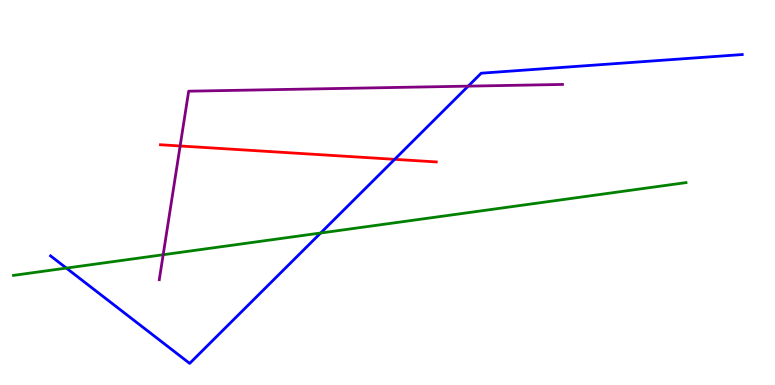[{'lines': ['blue', 'red'], 'intersections': [{'x': 5.09, 'y': 5.86}]}, {'lines': ['green', 'red'], 'intersections': []}, {'lines': ['purple', 'red'], 'intersections': [{'x': 2.32, 'y': 6.21}]}, {'lines': ['blue', 'green'], 'intersections': [{'x': 0.856, 'y': 3.04}, {'x': 4.14, 'y': 3.95}]}, {'lines': ['blue', 'purple'], 'intersections': [{'x': 6.04, 'y': 7.76}]}, {'lines': ['green', 'purple'], 'intersections': [{'x': 2.11, 'y': 3.38}]}]